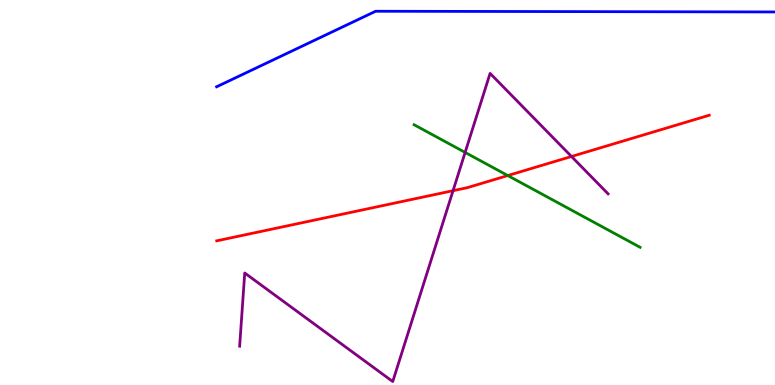[{'lines': ['blue', 'red'], 'intersections': []}, {'lines': ['green', 'red'], 'intersections': [{'x': 6.55, 'y': 5.44}]}, {'lines': ['purple', 'red'], 'intersections': [{'x': 5.85, 'y': 5.05}, {'x': 7.37, 'y': 5.94}]}, {'lines': ['blue', 'green'], 'intersections': []}, {'lines': ['blue', 'purple'], 'intersections': []}, {'lines': ['green', 'purple'], 'intersections': [{'x': 6.0, 'y': 6.04}]}]